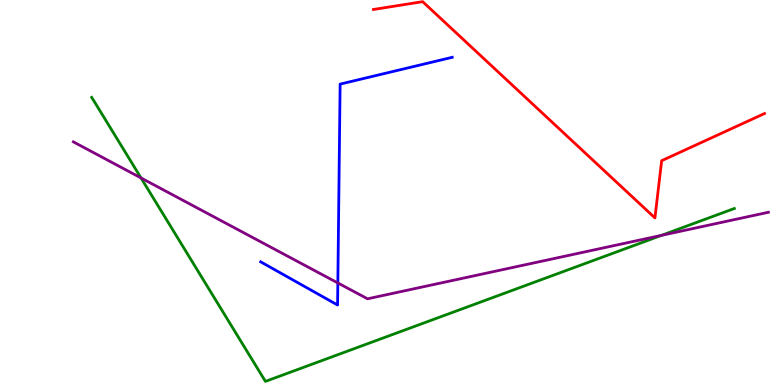[{'lines': ['blue', 'red'], 'intersections': []}, {'lines': ['green', 'red'], 'intersections': []}, {'lines': ['purple', 'red'], 'intersections': []}, {'lines': ['blue', 'green'], 'intersections': []}, {'lines': ['blue', 'purple'], 'intersections': [{'x': 4.36, 'y': 2.65}]}, {'lines': ['green', 'purple'], 'intersections': [{'x': 1.82, 'y': 5.38}, {'x': 8.54, 'y': 3.89}]}]